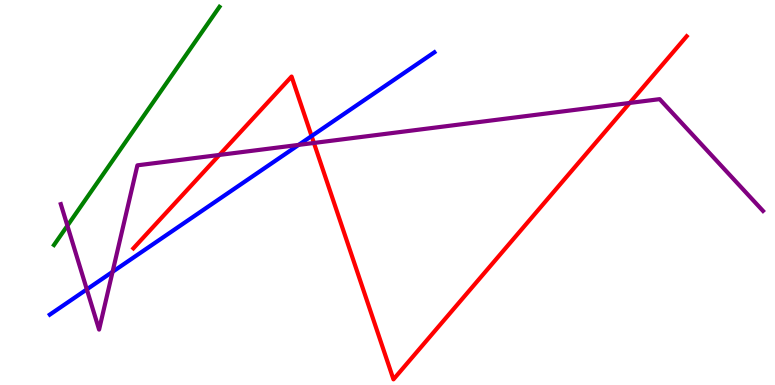[{'lines': ['blue', 'red'], 'intersections': [{'x': 4.02, 'y': 6.47}]}, {'lines': ['green', 'red'], 'intersections': []}, {'lines': ['purple', 'red'], 'intersections': [{'x': 2.83, 'y': 5.98}, {'x': 4.05, 'y': 6.29}, {'x': 8.13, 'y': 7.33}]}, {'lines': ['blue', 'green'], 'intersections': []}, {'lines': ['blue', 'purple'], 'intersections': [{'x': 1.12, 'y': 2.48}, {'x': 1.45, 'y': 2.94}, {'x': 3.85, 'y': 6.24}]}, {'lines': ['green', 'purple'], 'intersections': [{'x': 0.87, 'y': 4.14}]}]